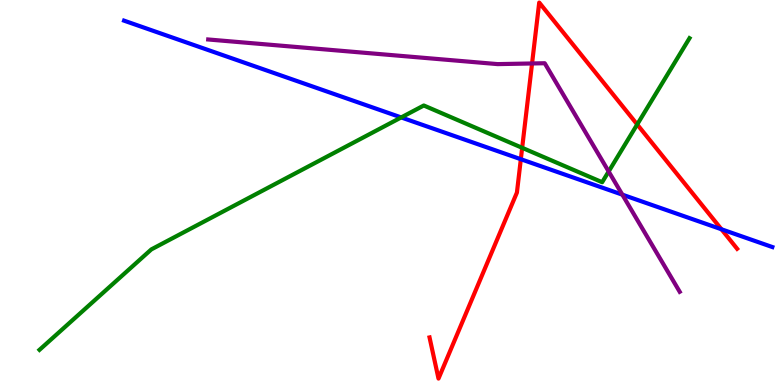[{'lines': ['blue', 'red'], 'intersections': [{'x': 6.72, 'y': 5.86}, {'x': 9.31, 'y': 4.05}]}, {'lines': ['green', 'red'], 'intersections': [{'x': 6.74, 'y': 6.16}, {'x': 8.22, 'y': 6.77}]}, {'lines': ['purple', 'red'], 'intersections': [{'x': 6.87, 'y': 8.35}]}, {'lines': ['blue', 'green'], 'intersections': [{'x': 5.18, 'y': 6.95}]}, {'lines': ['blue', 'purple'], 'intersections': [{'x': 8.03, 'y': 4.94}]}, {'lines': ['green', 'purple'], 'intersections': [{'x': 7.85, 'y': 5.55}]}]